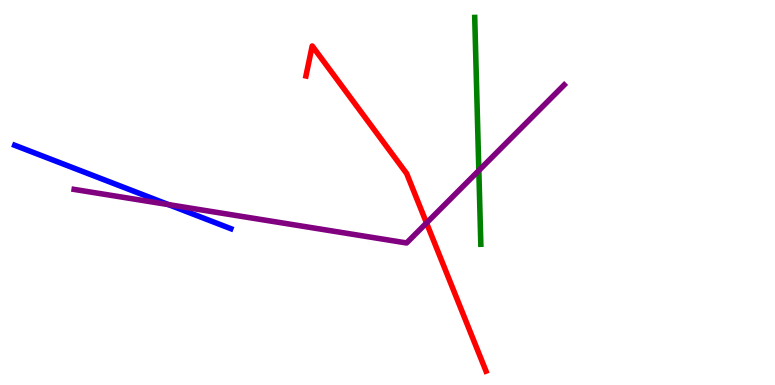[{'lines': ['blue', 'red'], 'intersections': []}, {'lines': ['green', 'red'], 'intersections': []}, {'lines': ['purple', 'red'], 'intersections': [{'x': 5.5, 'y': 4.21}]}, {'lines': ['blue', 'green'], 'intersections': []}, {'lines': ['blue', 'purple'], 'intersections': [{'x': 2.17, 'y': 4.69}]}, {'lines': ['green', 'purple'], 'intersections': [{'x': 6.18, 'y': 5.57}]}]